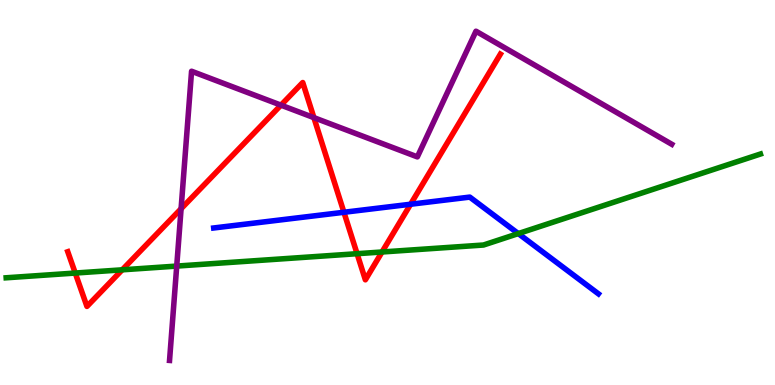[{'lines': ['blue', 'red'], 'intersections': [{'x': 4.44, 'y': 4.49}, {'x': 5.3, 'y': 4.7}]}, {'lines': ['green', 'red'], 'intersections': [{'x': 0.971, 'y': 2.91}, {'x': 1.58, 'y': 2.99}, {'x': 4.61, 'y': 3.41}, {'x': 4.93, 'y': 3.45}]}, {'lines': ['purple', 'red'], 'intersections': [{'x': 2.34, 'y': 4.58}, {'x': 3.63, 'y': 7.27}, {'x': 4.05, 'y': 6.94}]}, {'lines': ['blue', 'green'], 'intersections': [{'x': 6.69, 'y': 3.93}]}, {'lines': ['blue', 'purple'], 'intersections': []}, {'lines': ['green', 'purple'], 'intersections': [{'x': 2.28, 'y': 3.09}]}]